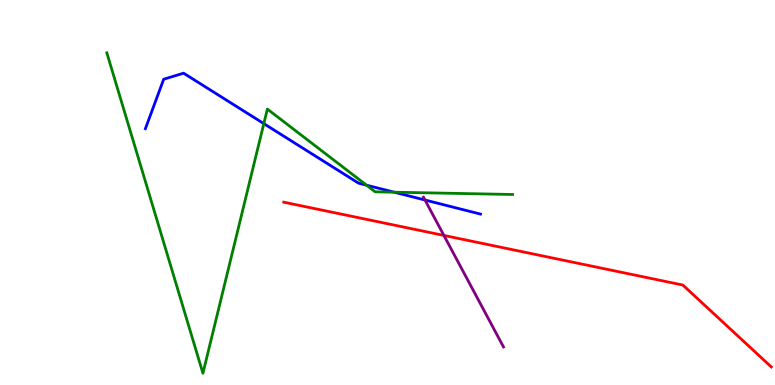[{'lines': ['blue', 'red'], 'intersections': []}, {'lines': ['green', 'red'], 'intersections': []}, {'lines': ['purple', 'red'], 'intersections': [{'x': 5.73, 'y': 3.88}]}, {'lines': ['blue', 'green'], 'intersections': [{'x': 3.4, 'y': 6.79}, {'x': 4.73, 'y': 5.19}, {'x': 5.09, 'y': 5.01}]}, {'lines': ['blue', 'purple'], 'intersections': [{'x': 5.48, 'y': 4.8}]}, {'lines': ['green', 'purple'], 'intersections': []}]